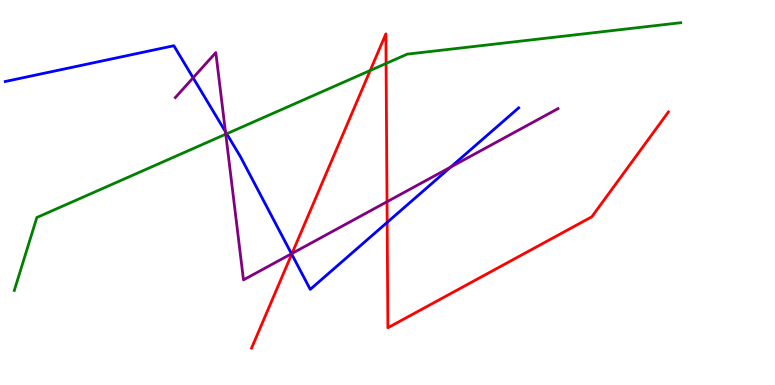[{'lines': ['blue', 'red'], 'intersections': [{'x': 3.76, 'y': 3.4}, {'x': 5.0, 'y': 4.22}]}, {'lines': ['green', 'red'], 'intersections': [{'x': 4.78, 'y': 8.17}, {'x': 4.98, 'y': 8.35}]}, {'lines': ['purple', 'red'], 'intersections': [{'x': 3.77, 'y': 3.42}, {'x': 4.99, 'y': 4.76}]}, {'lines': ['blue', 'green'], 'intersections': [{'x': 2.93, 'y': 6.53}]}, {'lines': ['blue', 'purple'], 'intersections': [{'x': 2.49, 'y': 7.98}, {'x': 2.91, 'y': 6.58}, {'x': 3.76, 'y': 3.41}, {'x': 5.82, 'y': 5.66}]}, {'lines': ['green', 'purple'], 'intersections': [{'x': 2.91, 'y': 6.51}]}]